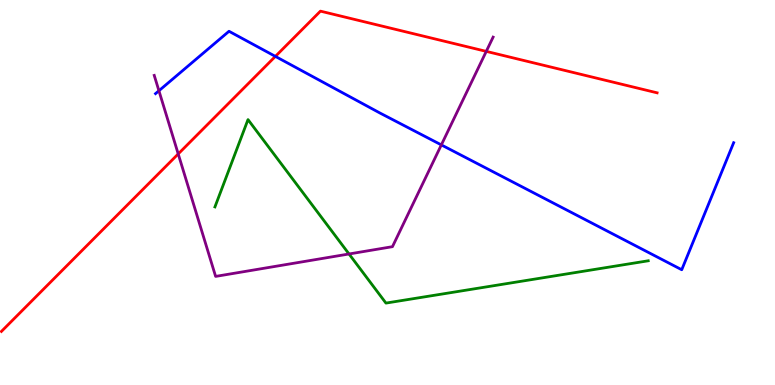[{'lines': ['blue', 'red'], 'intersections': [{'x': 3.55, 'y': 8.54}]}, {'lines': ['green', 'red'], 'intersections': []}, {'lines': ['purple', 'red'], 'intersections': [{'x': 2.3, 'y': 6.0}, {'x': 6.27, 'y': 8.67}]}, {'lines': ['blue', 'green'], 'intersections': []}, {'lines': ['blue', 'purple'], 'intersections': [{'x': 2.05, 'y': 7.64}, {'x': 5.69, 'y': 6.24}]}, {'lines': ['green', 'purple'], 'intersections': [{'x': 4.5, 'y': 3.4}]}]